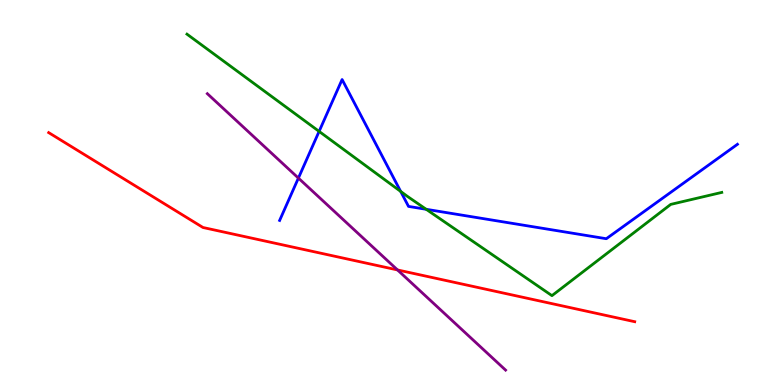[{'lines': ['blue', 'red'], 'intersections': []}, {'lines': ['green', 'red'], 'intersections': []}, {'lines': ['purple', 'red'], 'intersections': [{'x': 5.13, 'y': 2.99}]}, {'lines': ['blue', 'green'], 'intersections': [{'x': 4.12, 'y': 6.59}, {'x': 5.17, 'y': 5.03}, {'x': 5.5, 'y': 4.56}]}, {'lines': ['blue', 'purple'], 'intersections': [{'x': 3.85, 'y': 5.37}]}, {'lines': ['green', 'purple'], 'intersections': []}]